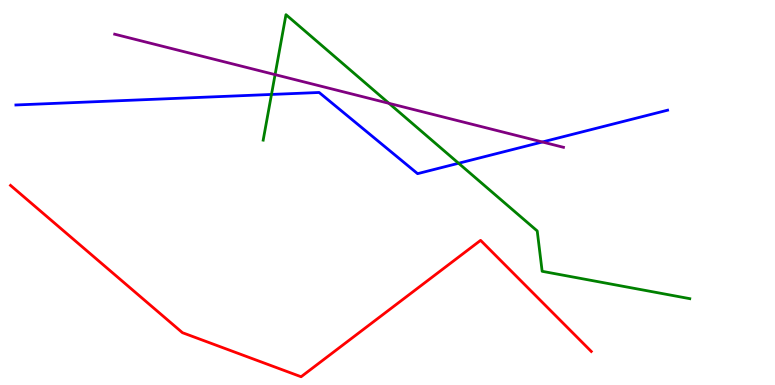[{'lines': ['blue', 'red'], 'intersections': []}, {'lines': ['green', 'red'], 'intersections': []}, {'lines': ['purple', 'red'], 'intersections': []}, {'lines': ['blue', 'green'], 'intersections': [{'x': 3.5, 'y': 7.55}, {'x': 5.92, 'y': 5.76}]}, {'lines': ['blue', 'purple'], 'intersections': [{'x': 7.0, 'y': 6.31}]}, {'lines': ['green', 'purple'], 'intersections': [{'x': 3.55, 'y': 8.06}, {'x': 5.02, 'y': 7.32}]}]